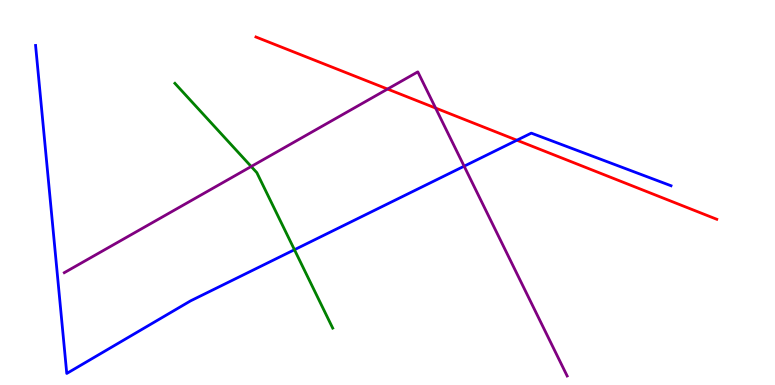[{'lines': ['blue', 'red'], 'intersections': [{'x': 6.67, 'y': 6.36}]}, {'lines': ['green', 'red'], 'intersections': []}, {'lines': ['purple', 'red'], 'intersections': [{'x': 5.0, 'y': 7.69}, {'x': 5.62, 'y': 7.19}]}, {'lines': ['blue', 'green'], 'intersections': [{'x': 3.8, 'y': 3.51}]}, {'lines': ['blue', 'purple'], 'intersections': [{'x': 5.99, 'y': 5.68}]}, {'lines': ['green', 'purple'], 'intersections': [{'x': 3.24, 'y': 5.68}]}]